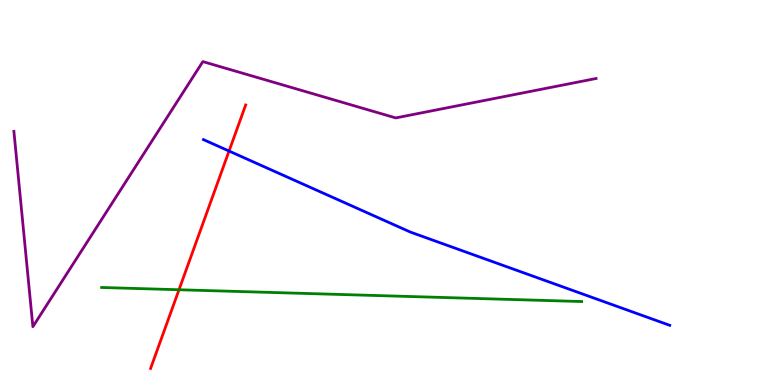[{'lines': ['blue', 'red'], 'intersections': [{'x': 2.96, 'y': 6.08}]}, {'lines': ['green', 'red'], 'intersections': [{'x': 2.31, 'y': 2.47}]}, {'lines': ['purple', 'red'], 'intersections': []}, {'lines': ['blue', 'green'], 'intersections': []}, {'lines': ['blue', 'purple'], 'intersections': []}, {'lines': ['green', 'purple'], 'intersections': []}]